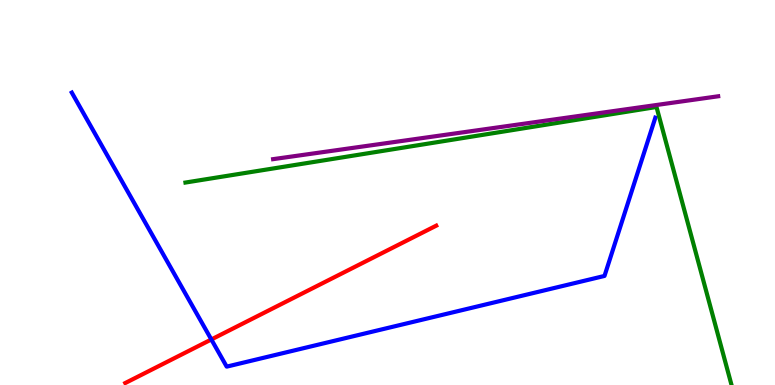[{'lines': ['blue', 'red'], 'intersections': [{'x': 2.73, 'y': 1.18}]}, {'lines': ['green', 'red'], 'intersections': []}, {'lines': ['purple', 'red'], 'intersections': []}, {'lines': ['blue', 'green'], 'intersections': []}, {'lines': ['blue', 'purple'], 'intersections': []}, {'lines': ['green', 'purple'], 'intersections': []}]